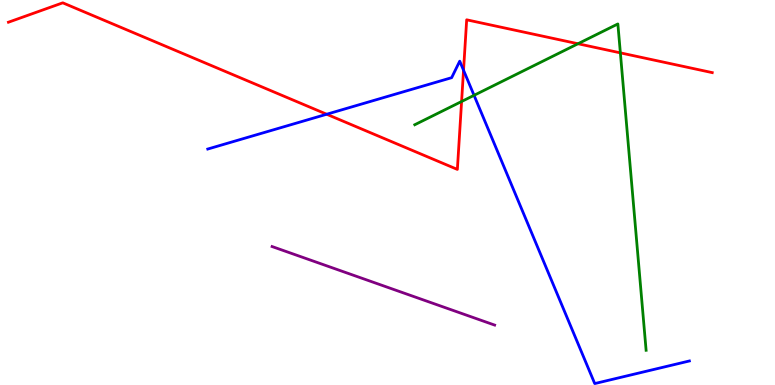[{'lines': ['blue', 'red'], 'intersections': [{'x': 4.22, 'y': 7.03}, {'x': 5.98, 'y': 8.18}]}, {'lines': ['green', 'red'], 'intersections': [{'x': 5.96, 'y': 7.36}, {'x': 7.46, 'y': 8.86}, {'x': 8.0, 'y': 8.63}]}, {'lines': ['purple', 'red'], 'intersections': []}, {'lines': ['blue', 'green'], 'intersections': [{'x': 6.12, 'y': 7.52}]}, {'lines': ['blue', 'purple'], 'intersections': []}, {'lines': ['green', 'purple'], 'intersections': []}]